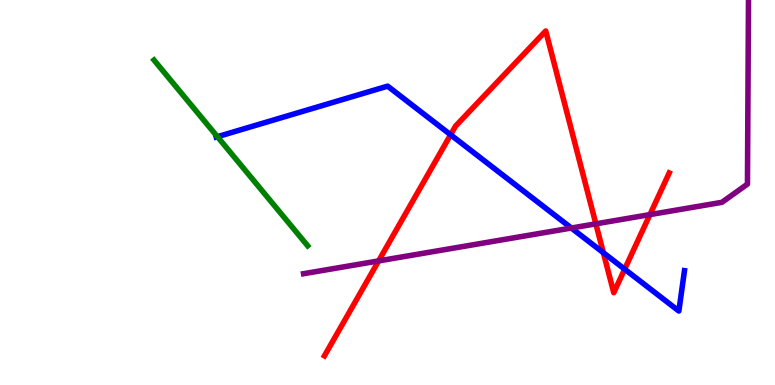[{'lines': ['blue', 'red'], 'intersections': [{'x': 5.81, 'y': 6.5}, {'x': 7.79, 'y': 3.44}, {'x': 8.06, 'y': 3.01}]}, {'lines': ['green', 'red'], 'intersections': []}, {'lines': ['purple', 'red'], 'intersections': [{'x': 4.89, 'y': 3.22}, {'x': 7.69, 'y': 4.19}, {'x': 8.39, 'y': 4.43}]}, {'lines': ['blue', 'green'], 'intersections': [{'x': 2.81, 'y': 6.45}]}, {'lines': ['blue', 'purple'], 'intersections': [{'x': 7.37, 'y': 4.08}]}, {'lines': ['green', 'purple'], 'intersections': []}]